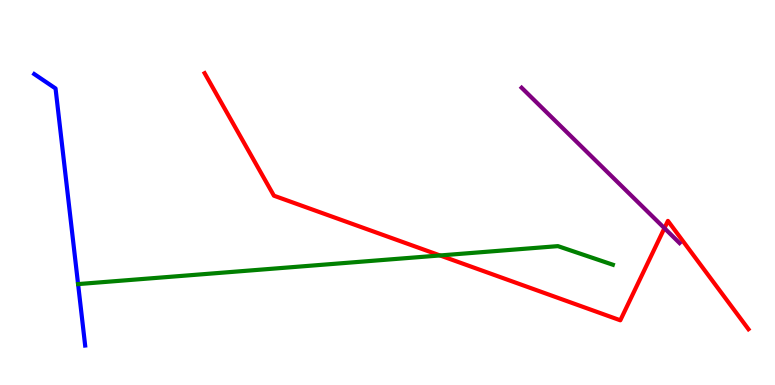[{'lines': ['blue', 'red'], 'intersections': []}, {'lines': ['green', 'red'], 'intersections': [{'x': 5.68, 'y': 3.36}]}, {'lines': ['purple', 'red'], 'intersections': [{'x': 8.57, 'y': 4.07}]}, {'lines': ['blue', 'green'], 'intersections': [{'x': 1.01, 'y': 2.62}]}, {'lines': ['blue', 'purple'], 'intersections': []}, {'lines': ['green', 'purple'], 'intersections': []}]